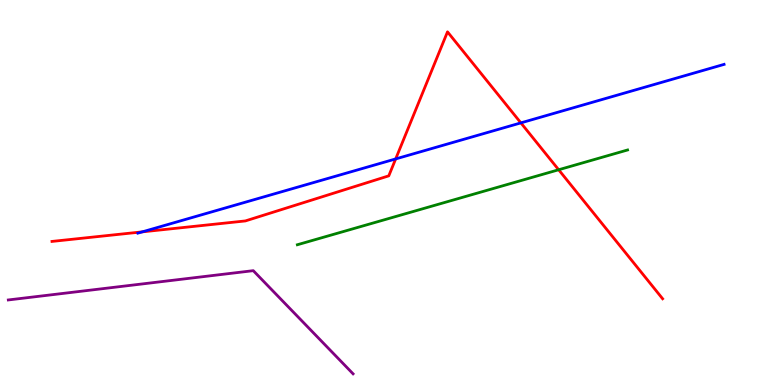[{'lines': ['blue', 'red'], 'intersections': [{'x': 1.84, 'y': 3.98}, {'x': 5.11, 'y': 5.87}, {'x': 6.72, 'y': 6.81}]}, {'lines': ['green', 'red'], 'intersections': [{'x': 7.21, 'y': 5.59}]}, {'lines': ['purple', 'red'], 'intersections': []}, {'lines': ['blue', 'green'], 'intersections': []}, {'lines': ['blue', 'purple'], 'intersections': []}, {'lines': ['green', 'purple'], 'intersections': []}]